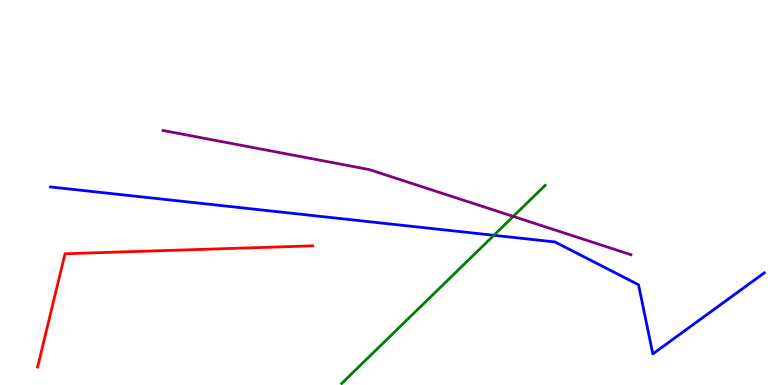[{'lines': ['blue', 'red'], 'intersections': []}, {'lines': ['green', 'red'], 'intersections': []}, {'lines': ['purple', 'red'], 'intersections': []}, {'lines': ['blue', 'green'], 'intersections': [{'x': 6.37, 'y': 3.89}]}, {'lines': ['blue', 'purple'], 'intersections': []}, {'lines': ['green', 'purple'], 'intersections': [{'x': 6.62, 'y': 4.38}]}]